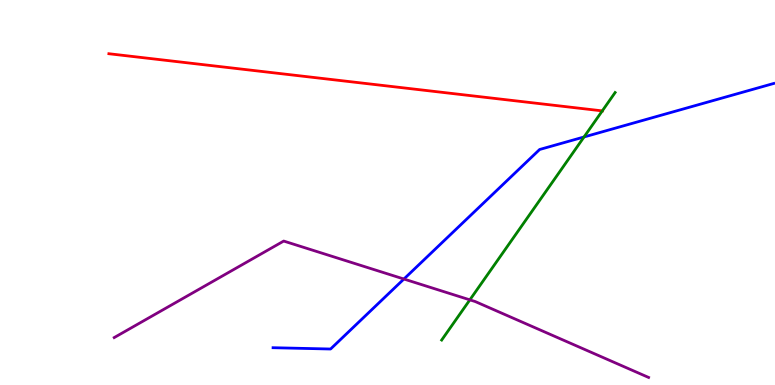[{'lines': ['blue', 'red'], 'intersections': []}, {'lines': ['green', 'red'], 'intersections': [{'x': 7.77, 'y': 7.12}]}, {'lines': ['purple', 'red'], 'intersections': []}, {'lines': ['blue', 'green'], 'intersections': [{'x': 7.54, 'y': 6.44}]}, {'lines': ['blue', 'purple'], 'intersections': [{'x': 5.21, 'y': 2.75}]}, {'lines': ['green', 'purple'], 'intersections': [{'x': 6.06, 'y': 2.21}]}]